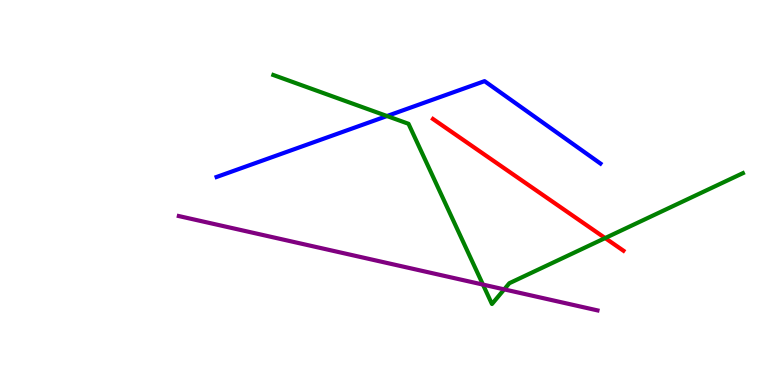[{'lines': ['blue', 'red'], 'intersections': []}, {'lines': ['green', 'red'], 'intersections': [{'x': 7.81, 'y': 3.82}]}, {'lines': ['purple', 'red'], 'intersections': []}, {'lines': ['blue', 'green'], 'intersections': [{'x': 4.99, 'y': 6.99}]}, {'lines': ['blue', 'purple'], 'intersections': []}, {'lines': ['green', 'purple'], 'intersections': [{'x': 6.23, 'y': 2.61}, {'x': 6.51, 'y': 2.48}]}]